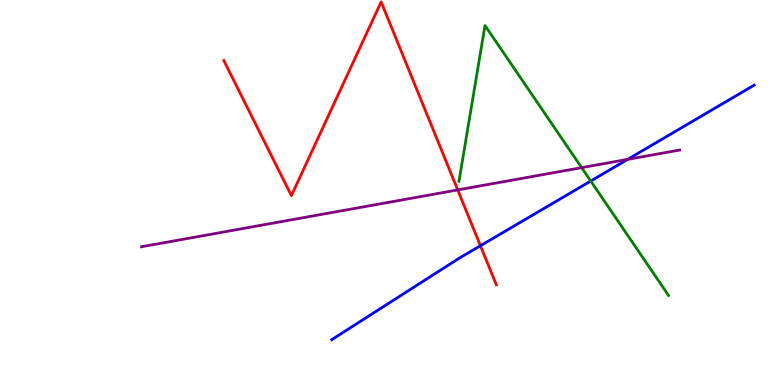[{'lines': ['blue', 'red'], 'intersections': [{'x': 6.2, 'y': 3.62}]}, {'lines': ['green', 'red'], 'intersections': []}, {'lines': ['purple', 'red'], 'intersections': [{'x': 5.91, 'y': 5.07}]}, {'lines': ['blue', 'green'], 'intersections': [{'x': 7.62, 'y': 5.3}]}, {'lines': ['blue', 'purple'], 'intersections': [{'x': 8.1, 'y': 5.86}]}, {'lines': ['green', 'purple'], 'intersections': [{'x': 7.51, 'y': 5.65}]}]